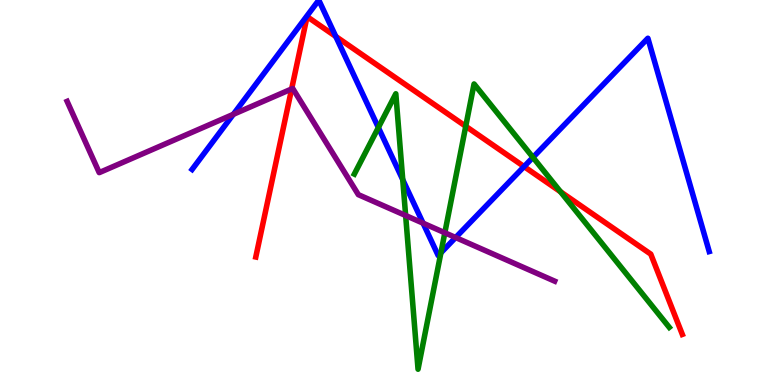[{'lines': ['blue', 'red'], 'intersections': [{'x': 4.33, 'y': 9.05}, {'x': 6.76, 'y': 5.67}]}, {'lines': ['green', 'red'], 'intersections': [{'x': 6.01, 'y': 6.72}, {'x': 7.23, 'y': 5.02}]}, {'lines': ['purple', 'red'], 'intersections': [{'x': 3.76, 'y': 7.69}]}, {'lines': ['blue', 'green'], 'intersections': [{'x': 4.88, 'y': 6.69}, {'x': 5.2, 'y': 5.33}, {'x': 5.69, 'y': 3.43}, {'x': 6.88, 'y': 5.91}]}, {'lines': ['blue', 'purple'], 'intersections': [{'x': 3.01, 'y': 7.03}, {'x': 5.46, 'y': 4.2}, {'x': 5.88, 'y': 3.83}]}, {'lines': ['green', 'purple'], 'intersections': [{'x': 5.23, 'y': 4.4}, {'x': 5.74, 'y': 3.95}]}]